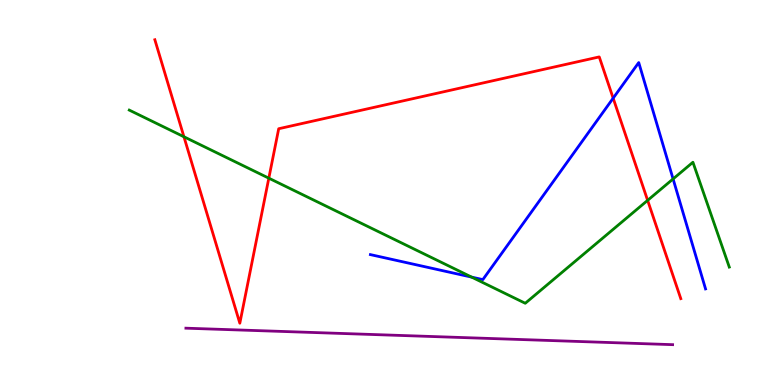[{'lines': ['blue', 'red'], 'intersections': [{'x': 7.91, 'y': 7.45}]}, {'lines': ['green', 'red'], 'intersections': [{'x': 2.37, 'y': 6.45}, {'x': 3.47, 'y': 5.37}, {'x': 8.36, 'y': 4.8}]}, {'lines': ['purple', 'red'], 'intersections': []}, {'lines': ['blue', 'green'], 'intersections': [{'x': 6.09, 'y': 2.8}, {'x': 8.69, 'y': 5.35}]}, {'lines': ['blue', 'purple'], 'intersections': []}, {'lines': ['green', 'purple'], 'intersections': []}]